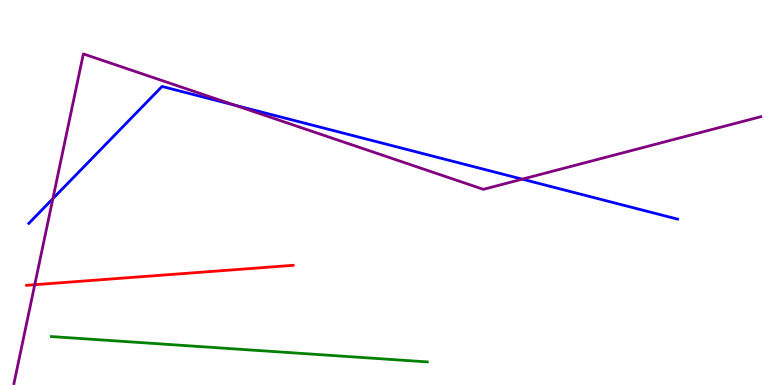[{'lines': ['blue', 'red'], 'intersections': []}, {'lines': ['green', 'red'], 'intersections': []}, {'lines': ['purple', 'red'], 'intersections': [{'x': 0.448, 'y': 2.6}]}, {'lines': ['blue', 'green'], 'intersections': []}, {'lines': ['blue', 'purple'], 'intersections': [{'x': 0.682, 'y': 4.84}, {'x': 3.03, 'y': 7.27}, {'x': 6.74, 'y': 5.35}]}, {'lines': ['green', 'purple'], 'intersections': []}]